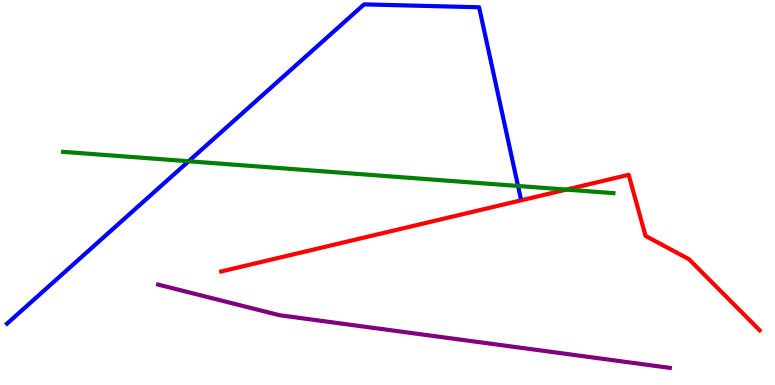[{'lines': ['blue', 'red'], 'intersections': []}, {'lines': ['green', 'red'], 'intersections': [{'x': 7.31, 'y': 5.08}]}, {'lines': ['purple', 'red'], 'intersections': []}, {'lines': ['blue', 'green'], 'intersections': [{'x': 2.43, 'y': 5.81}, {'x': 6.68, 'y': 5.17}]}, {'lines': ['blue', 'purple'], 'intersections': []}, {'lines': ['green', 'purple'], 'intersections': []}]